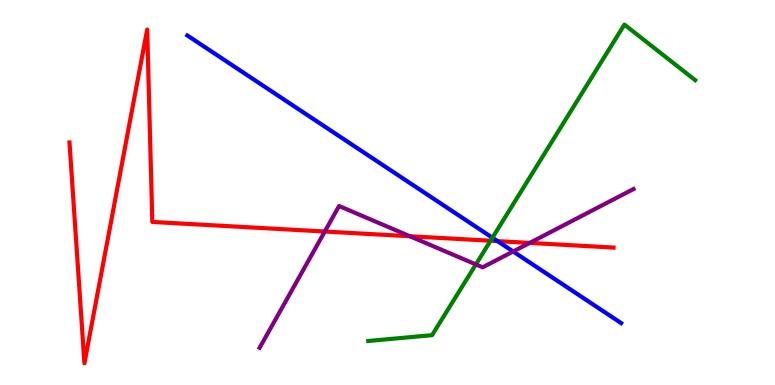[{'lines': ['blue', 'red'], 'intersections': [{'x': 6.42, 'y': 3.74}]}, {'lines': ['green', 'red'], 'intersections': [{'x': 6.33, 'y': 3.75}]}, {'lines': ['purple', 'red'], 'intersections': [{'x': 4.19, 'y': 3.99}, {'x': 5.29, 'y': 3.86}, {'x': 6.83, 'y': 3.69}]}, {'lines': ['blue', 'green'], 'intersections': [{'x': 6.35, 'y': 3.83}]}, {'lines': ['blue', 'purple'], 'intersections': [{'x': 6.62, 'y': 3.47}]}, {'lines': ['green', 'purple'], 'intersections': [{'x': 6.14, 'y': 3.13}]}]